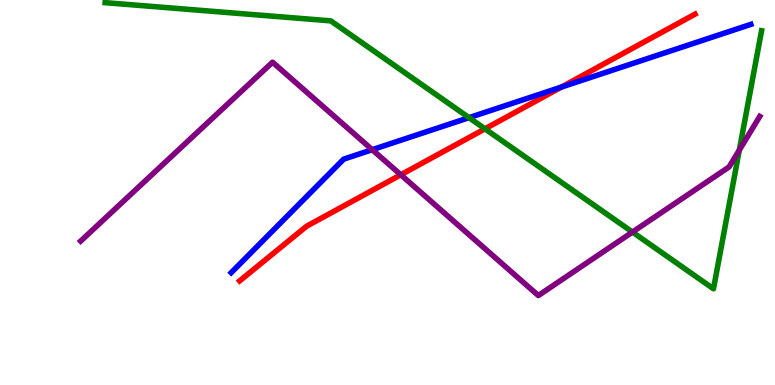[{'lines': ['blue', 'red'], 'intersections': [{'x': 7.25, 'y': 7.74}]}, {'lines': ['green', 'red'], 'intersections': [{'x': 6.26, 'y': 6.65}]}, {'lines': ['purple', 'red'], 'intersections': [{'x': 5.17, 'y': 5.46}]}, {'lines': ['blue', 'green'], 'intersections': [{'x': 6.05, 'y': 6.94}]}, {'lines': ['blue', 'purple'], 'intersections': [{'x': 4.8, 'y': 6.11}]}, {'lines': ['green', 'purple'], 'intersections': [{'x': 8.16, 'y': 3.97}, {'x': 9.54, 'y': 6.1}]}]